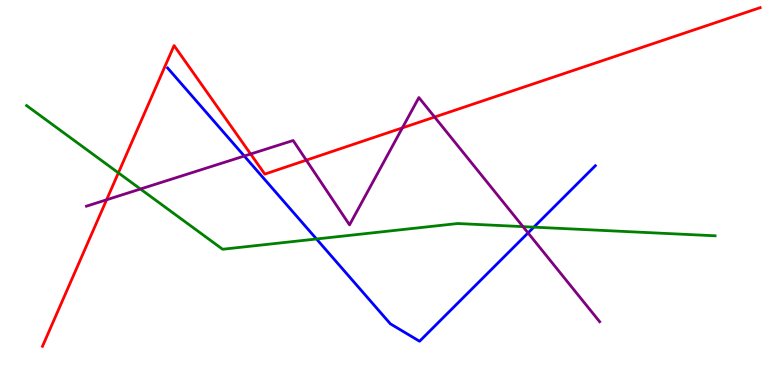[{'lines': ['blue', 'red'], 'intersections': []}, {'lines': ['green', 'red'], 'intersections': [{'x': 1.53, 'y': 5.51}]}, {'lines': ['purple', 'red'], 'intersections': [{'x': 1.38, 'y': 4.81}, {'x': 3.23, 'y': 6.0}, {'x': 3.95, 'y': 5.84}, {'x': 5.19, 'y': 6.68}, {'x': 5.61, 'y': 6.96}]}, {'lines': ['blue', 'green'], 'intersections': [{'x': 4.08, 'y': 3.79}, {'x': 6.89, 'y': 4.1}]}, {'lines': ['blue', 'purple'], 'intersections': [{'x': 3.15, 'y': 5.95}, {'x': 6.81, 'y': 3.95}]}, {'lines': ['green', 'purple'], 'intersections': [{'x': 1.81, 'y': 5.09}, {'x': 6.75, 'y': 4.11}]}]